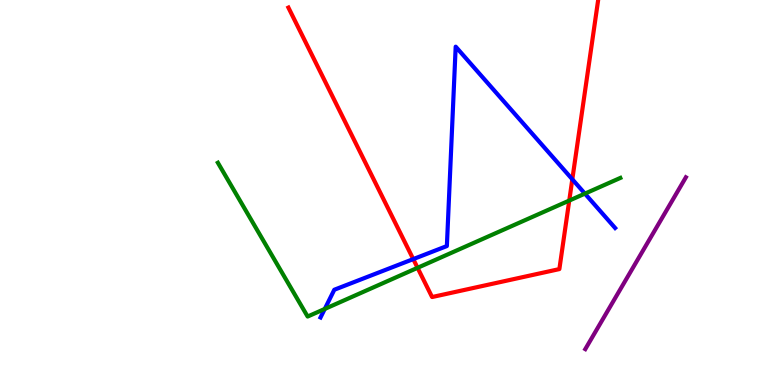[{'lines': ['blue', 'red'], 'intersections': [{'x': 5.33, 'y': 3.27}, {'x': 7.38, 'y': 5.34}]}, {'lines': ['green', 'red'], 'intersections': [{'x': 5.39, 'y': 3.04}, {'x': 7.35, 'y': 4.79}]}, {'lines': ['purple', 'red'], 'intersections': []}, {'lines': ['blue', 'green'], 'intersections': [{'x': 4.19, 'y': 1.98}, {'x': 7.55, 'y': 4.97}]}, {'lines': ['blue', 'purple'], 'intersections': []}, {'lines': ['green', 'purple'], 'intersections': []}]